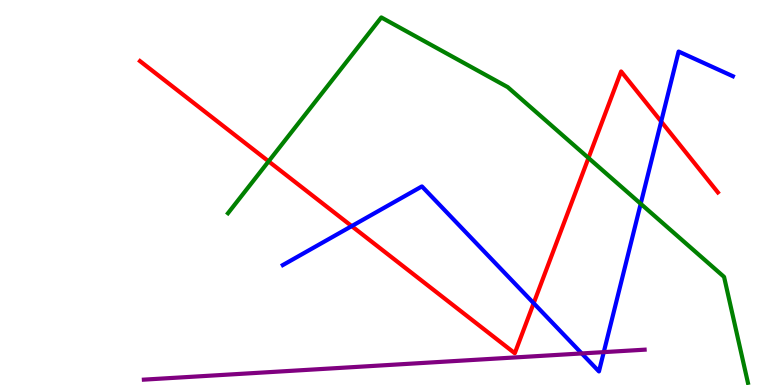[{'lines': ['blue', 'red'], 'intersections': [{'x': 4.54, 'y': 4.13}, {'x': 6.89, 'y': 2.12}, {'x': 8.53, 'y': 6.84}]}, {'lines': ['green', 'red'], 'intersections': [{'x': 3.47, 'y': 5.81}, {'x': 7.59, 'y': 5.9}]}, {'lines': ['purple', 'red'], 'intersections': []}, {'lines': ['blue', 'green'], 'intersections': [{'x': 8.27, 'y': 4.71}]}, {'lines': ['blue', 'purple'], 'intersections': [{'x': 7.51, 'y': 0.82}, {'x': 7.79, 'y': 0.854}]}, {'lines': ['green', 'purple'], 'intersections': []}]